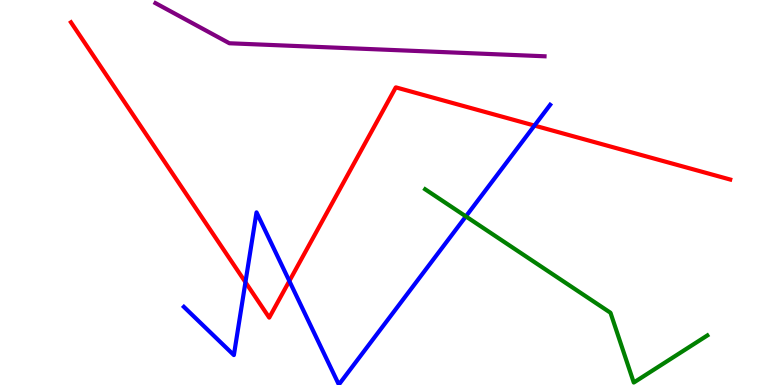[{'lines': ['blue', 'red'], 'intersections': [{'x': 3.17, 'y': 2.67}, {'x': 3.73, 'y': 2.7}, {'x': 6.9, 'y': 6.74}]}, {'lines': ['green', 'red'], 'intersections': []}, {'lines': ['purple', 'red'], 'intersections': []}, {'lines': ['blue', 'green'], 'intersections': [{'x': 6.01, 'y': 4.38}]}, {'lines': ['blue', 'purple'], 'intersections': []}, {'lines': ['green', 'purple'], 'intersections': []}]